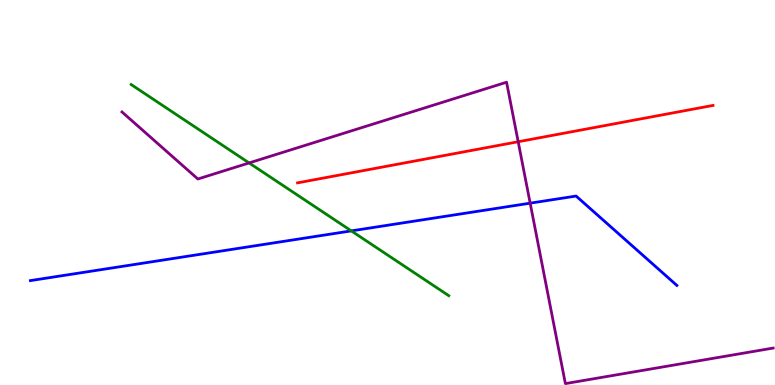[{'lines': ['blue', 'red'], 'intersections': []}, {'lines': ['green', 'red'], 'intersections': []}, {'lines': ['purple', 'red'], 'intersections': [{'x': 6.69, 'y': 6.32}]}, {'lines': ['blue', 'green'], 'intersections': [{'x': 4.53, 'y': 4.0}]}, {'lines': ['blue', 'purple'], 'intersections': [{'x': 6.84, 'y': 4.72}]}, {'lines': ['green', 'purple'], 'intersections': [{'x': 3.21, 'y': 5.77}]}]